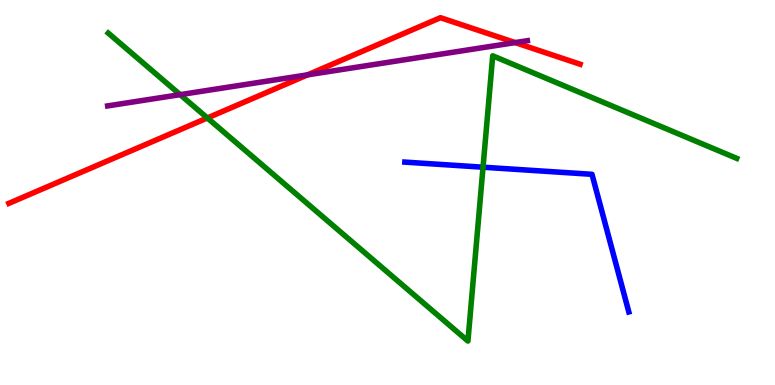[{'lines': ['blue', 'red'], 'intersections': []}, {'lines': ['green', 'red'], 'intersections': [{'x': 2.68, 'y': 6.94}]}, {'lines': ['purple', 'red'], 'intersections': [{'x': 3.97, 'y': 8.06}, {'x': 6.65, 'y': 8.89}]}, {'lines': ['blue', 'green'], 'intersections': [{'x': 6.23, 'y': 5.66}]}, {'lines': ['blue', 'purple'], 'intersections': []}, {'lines': ['green', 'purple'], 'intersections': [{'x': 2.32, 'y': 7.54}]}]